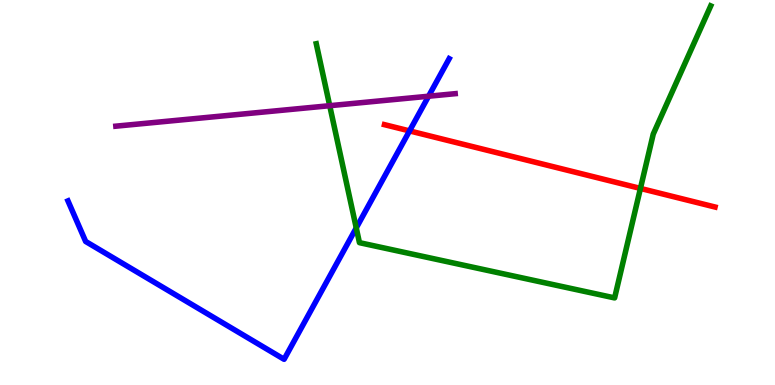[{'lines': ['blue', 'red'], 'intersections': [{'x': 5.28, 'y': 6.6}]}, {'lines': ['green', 'red'], 'intersections': [{'x': 8.26, 'y': 5.11}]}, {'lines': ['purple', 'red'], 'intersections': []}, {'lines': ['blue', 'green'], 'intersections': [{'x': 4.6, 'y': 4.08}]}, {'lines': ['blue', 'purple'], 'intersections': [{'x': 5.53, 'y': 7.5}]}, {'lines': ['green', 'purple'], 'intersections': [{'x': 4.25, 'y': 7.25}]}]